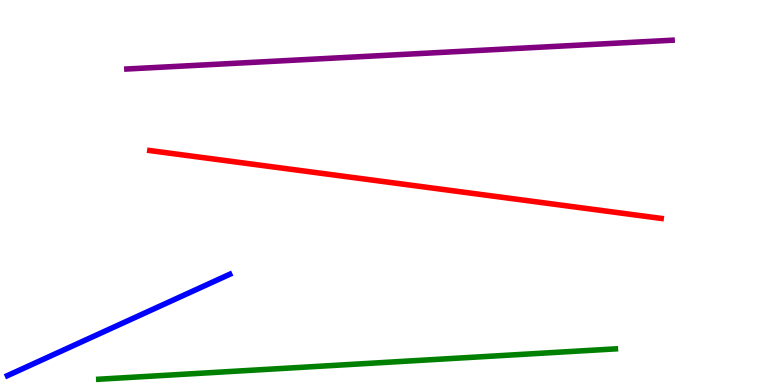[{'lines': ['blue', 'red'], 'intersections': []}, {'lines': ['green', 'red'], 'intersections': []}, {'lines': ['purple', 'red'], 'intersections': []}, {'lines': ['blue', 'green'], 'intersections': []}, {'lines': ['blue', 'purple'], 'intersections': []}, {'lines': ['green', 'purple'], 'intersections': []}]